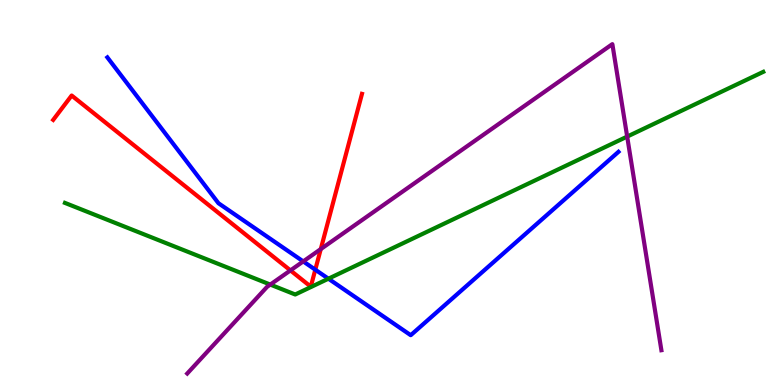[{'lines': ['blue', 'red'], 'intersections': [{'x': 4.07, 'y': 2.99}]}, {'lines': ['green', 'red'], 'intersections': []}, {'lines': ['purple', 'red'], 'intersections': [{'x': 3.75, 'y': 2.98}, {'x': 4.14, 'y': 3.53}]}, {'lines': ['blue', 'green'], 'intersections': [{'x': 4.24, 'y': 2.76}]}, {'lines': ['blue', 'purple'], 'intersections': [{'x': 3.91, 'y': 3.21}]}, {'lines': ['green', 'purple'], 'intersections': [{'x': 3.49, 'y': 2.61}, {'x': 8.09, 'y': 6.45}]}]